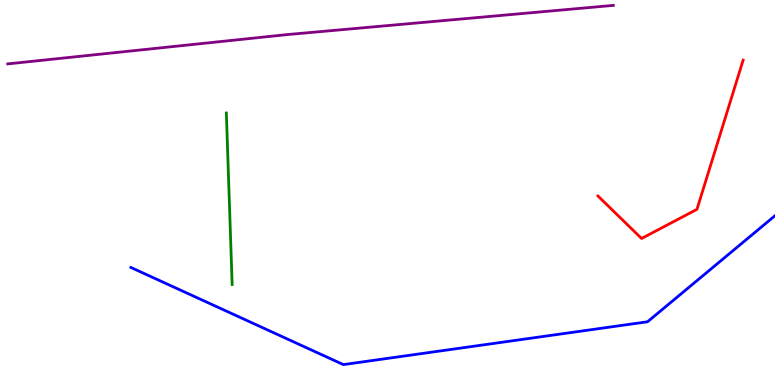[{'lines': ['blue', 'red'], 'intersections': []}, {'lines': ['green', 'red'], 'intersections': []}, {'lines': ['purple', 'red'], 'intersections': []}, {'lines': ['blue', 'green'], 'intersections': []}, {'lines': ['blue', 'purple'], 'intersections': []}, {'lines': ['green', 'purple'], 'intersections': []}]